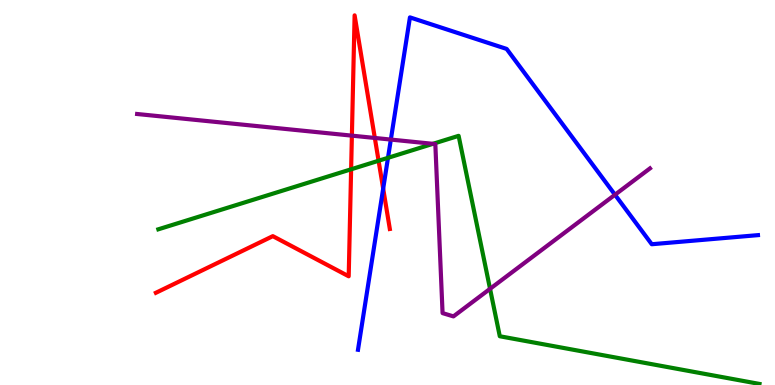[{'lines': ['blue', 'red'], 'intersections': [{'x': 4.94, 'y': 5.1}]}, {'lines': ['green', 'red'], 'intersections': [{'x': 4.53, 'y': 5.6}, {'x': 4.88, 'y': 5.82}]}, {'lines': ['purple', 'red'], 'intersections': [{'x': 4.54, 'y': 6.48}, {'x': 4.84, 'y': 6.42}]}, {'lines': ['blue', 'green'], 'intersections': [{'x': 5.01, 'y': 5.9}]}, {'lines': ['blue', 'purple'], 'intersections': [{'x': 5.04, 'y': 6.37}, {'x': 7.94, 'y': 4.94}]}, {'lines': ['green', 'purple'], 'intersections': [{'x': 5.59, 'y': 6.26}, {'x': 6.32, 'y': 2.5}]}]